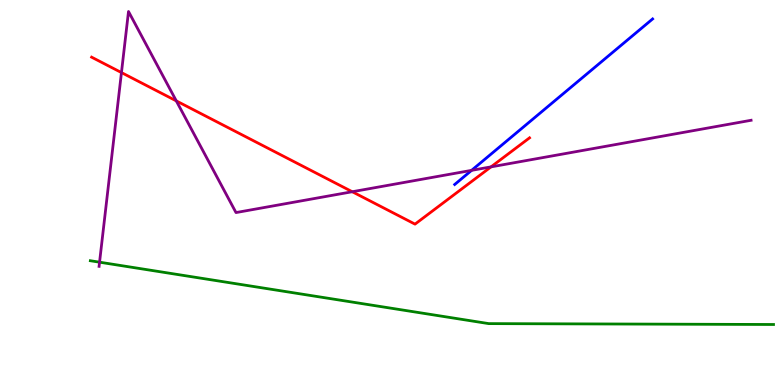[{'lines': ['blue', 'red'], 'intersections': []}, {'lines': ['green', 'red'], 'intersections': []}, {'lines': ['purple', 'red'], 'intersections': [{'x': 1.57, 'y': 8.11}, {'x': 2.27, 'y': 7.38}, {'x': 4.55, 'y': 5.02}, {'x': 6.34, 'y': 5.67}]}, {'lines': ['blue', 'green'], 'intersections': []}, {'lines': ['blue', 'purple'], 'intersections': [{'x': 6.09, 'y': 5.58}]}, {'lines': ['green', 'purple'], 'intersections': [{'x': 1.28, 'y': 3.19}]}]